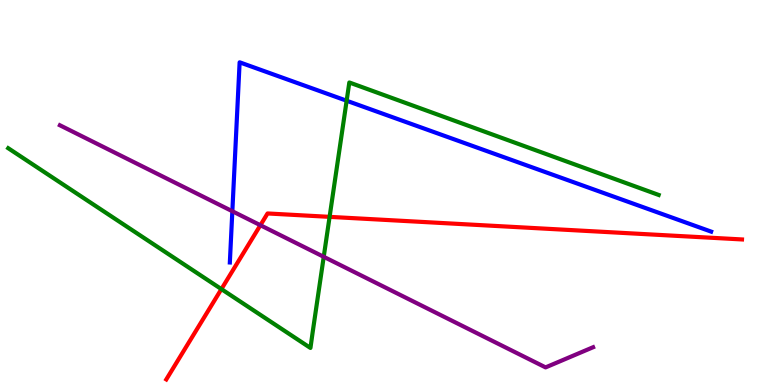[{'lines': ['blue', 'red'], 'intersections': []}, {'lines': ['green', 'red'], 'intersections': [{'x': 2.86, 'y': 2.49}, {'x': 4.25, 'y': 4.37}]}, {'lines': ['purple', 'red'], 'intersections': [{'x': 3.36, 'y': 4.15}]}, {'lines': ['blue', 'green'], 'intersections': [{'x': 4.47, 'y': 7.38}]}, {'lines': ['blue', 'purple'], 'intersections': [{'x': 3.0, 'y': 4.51}]}, {'lines': ['green', 'purple'], 'intersections': [{'x': 4.18, 'y': 3.33}]}]